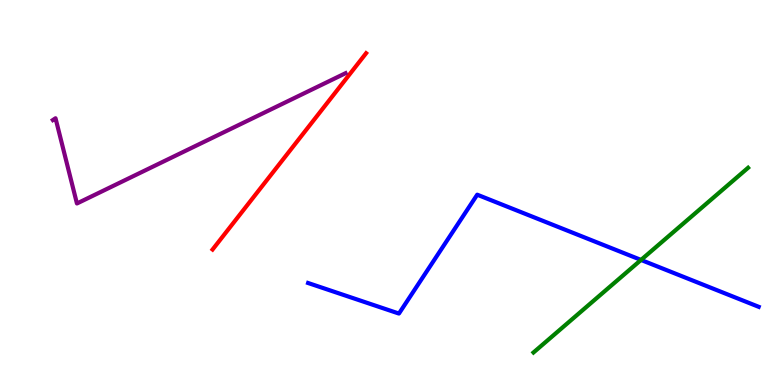[{'lines': ['blue', 'red'], 'intersections': []}, {'lines': ['green', 'red'], 'intersections': []}, {'lines': ['purple', 'red'], 'intersections': []}, {'lines': ['blue', 'green'], 'intersections': [{'x': 8.27, 'y': 3.25}]}, {'lines': ['blue', 'purple'], 'intersections': []}, {'lines': ['green', 'purple'], 'intersections': []}]